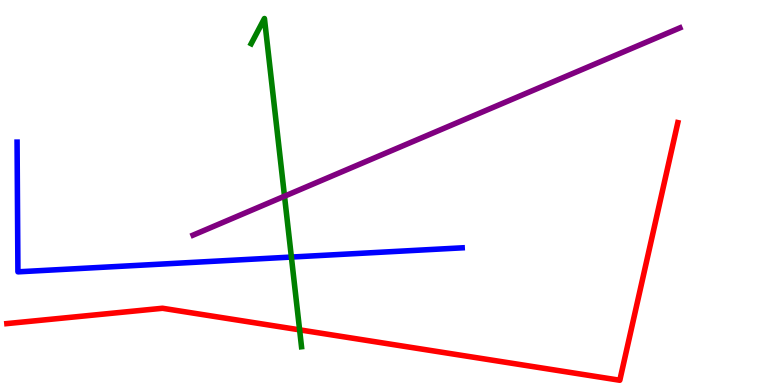[{'lines': ['blue', 'red'], 'intersections': []}, {'lines': ['green', 'red'], 'intersections': [{'x': 3.87, 'y': 1.43}]}, {'lines': ['purple', 'red'], 'intersections': []}, {'lines': ['blue', 'green'], 'intersections': [{'x': 3.76, 'y': 3.32}]}, {'lines': ['blue', 'purple'], 'intersections': []}, {'lines': ['green', 'purple'], 'intersections': [{'x': 3.67, 'y': 4.9}]}]